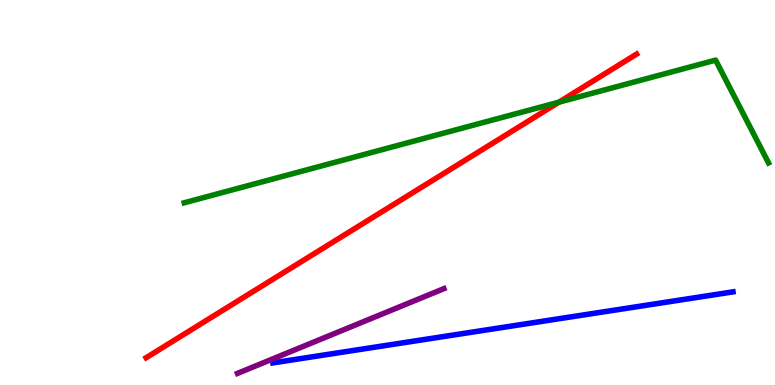[{'lines': ['blue', 'red'], 'intersections': []}, {'lines': ['green', 'red'], 'intersections': [{'x': 7.21, 'y': 7.35}]}, {'lines': ['purple', 'red'], 'intersections': []}, {'lines': ['blue', 'green'], 'intersections': []}, {'lines': ['blue', 'purple'], 'intersections': []}, {'lines': ['green', 'purple'], 'intersections': []}]